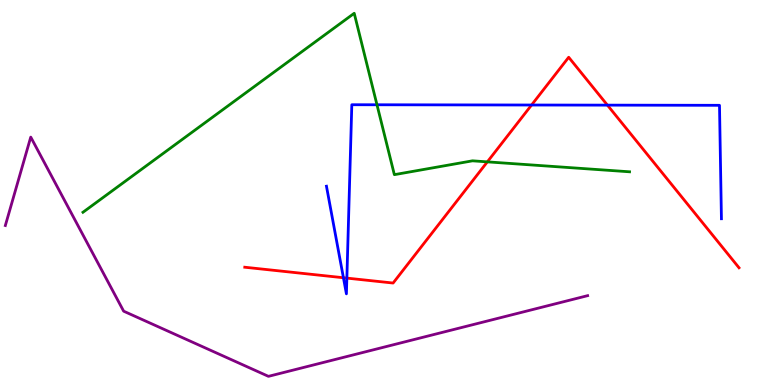[{'lines': ['blue', 'red'], 'intersections': [{'x': 4.43, 'y': 2.79}, {'x': 4.48, 'y': 2.78}, {'x': 6.86, 'y': 7.27}, {'x': 7.84, 'y': 7.27}]}, {'lines': ['green', 'red'], 'intersections': [{'x': 6.29, 'y': 5.8}]}, {'lines': ['purple', 'red'], 'intersections': []}, {'lines': ['blue', 'green'], 'intersections': [{'x': 4.86, 'y': 7.28}]}, {'lines': ['blue', 'purple'], 'intersections': []}, {'lines': ['green', 'purple'], 'intersections': []}]